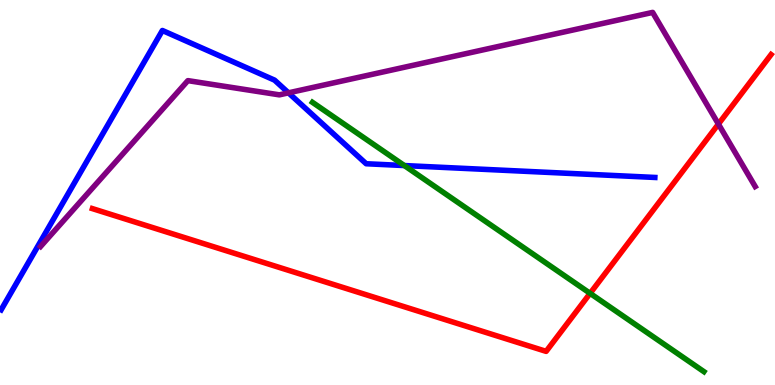[{'lines': ['blue', 'red'], 'intersections': []}, {'lines': ['green', 'red'], 'intersections': [{'x': 7.61, 'y': 2.38}]}, {'lines': ['purple', 'red'], 'intersections': [{'x': 9.27, 'y': 6.78}]}, {'lines': ['blue', 'green'], 'intersections': [{'x': 5.22, 'y': 5.7}]}, {'lines': ['blue', 'purple'], 'intersections': [{'x': 3.72, 'y': 7.59}]}, {'lines': ['green', 'purple'], 'intersections': []}]